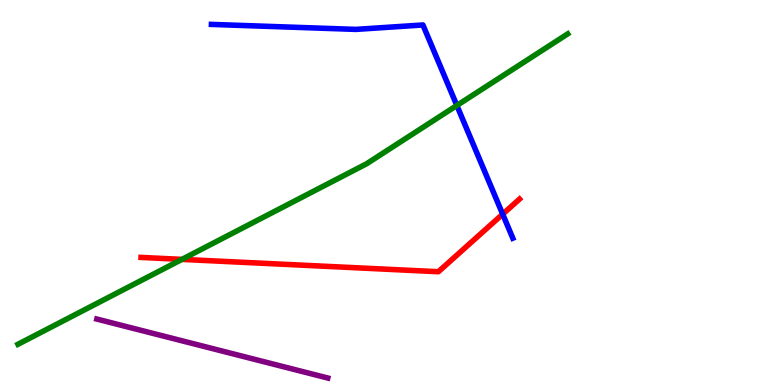[{'lines': ['blue', 'red'], 'intersections': [{'x': 6.49, 'y': 4.44}]}, {'lines': ['green', 'red'], 'intersections': [{'x': 2.35, 'y': 3.26}]}, {'lines': ['purple', 'red'], 'intersections': []}, {'lines': ['blue', 'green'], 'intersections': [{'x': 5.89, 'y': 7.26}]}, {'lines': ['blue', 'purple'], 'intersections': []}, {'lines': ['green', 'purple'], 'intersections': []}]